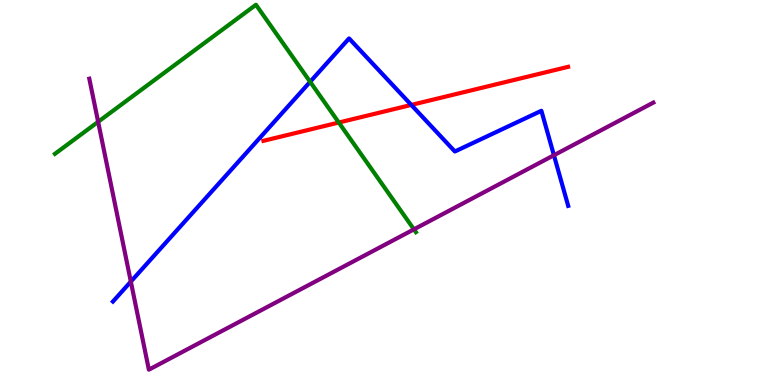[{'lines': ['blue', 'red'], 'intersections': [{'x': 5.31, 'y': 7.27}]}, {'lines': ['green', 'red'], 'intersections': [{'x': 4.37, 'y': 6.82}]}, {'lines': ['purple', 'red'], 'intersections': []}, {'lines': ['blue', 'green'], 'intersections': [{'x': 4.0, 'y': 7.88}]}, {'lines': ['blue', 'purple'], 'intersections': [{'x': 1.69, 'y': 2.69}, {'x': 7.15, 'y': 5.97}]}, {'lines': ['green', 'purple'], 'intersections': [{'x': 1.27, 'y': 6.84}, {'x': 5.34, 'y': 4.04}]}]